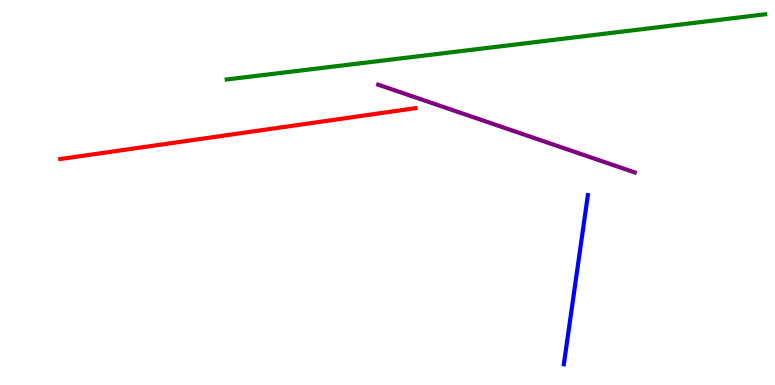[{'lines': ['blue', 'red'], 'intersections': []}, {'lines': ['green', 'red'], 'intersections': []}, {'lines': ['purple', 'red'], 'intersections': []}, {'lines': ['blue', 'green'], 'intersections': []}, {'lines': ['blue', 'purple'], 'intersections': []}, {'lines': ['green', 'purple'], 'intersections': []}]